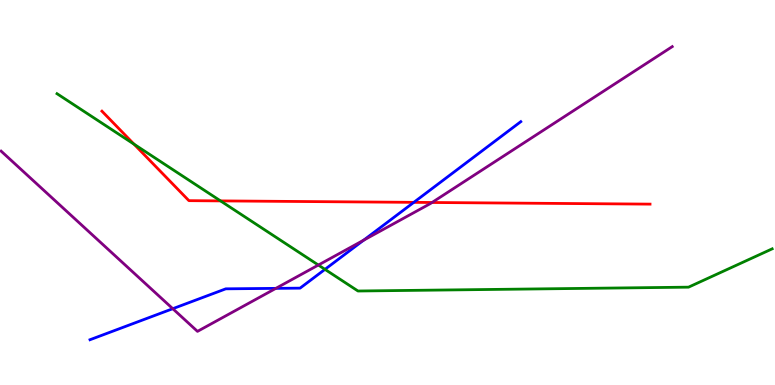[{'lines': ['blue', 'red'], 'intersections': [{'x': 5.34, 'y': 4.74}]}, {'lines': ['green', 'red'], 'intersections': [{'x': 1.73, 'y': 6.26}, {'x': 2.85, 'y': 4.78}]}, {'lines': ['purple', 'red'], 'intersections': [{'x': 5.57, 'y': 4.74}]}, {'lines': ['blue', 'green'], 'intersections': [{'x': 4.19, 'y': 3.0}]}, {'lines': ['blue', 'purple'], 'intersections': [{'x': 2.23, 'y': 1.98}, {'x': 3.56, 'y': 2.51}, {'x': 4.69, 'y': 3.76}]}, {'lines': ['green', 'purple'], 'intersections': [{'x': 4.11, 'y': 3.12}]}]